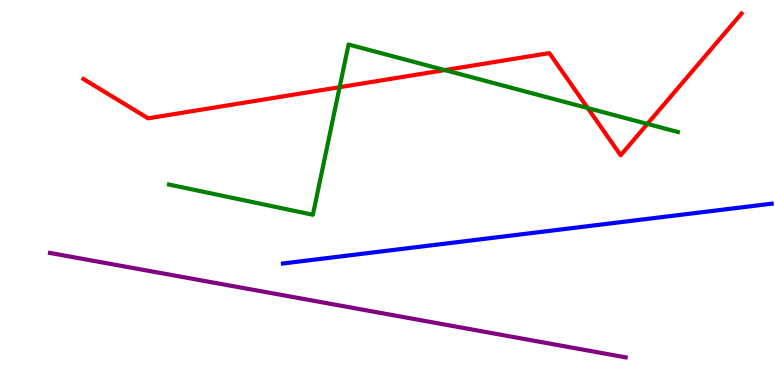[{'lines': ['blue', 'red'], 'intersections': []}, {'lines': ['green', 'red'], 'intersections': [{'x': 4.38, 'y': 7.74}, {'x': 5.74, 'y': 8.18}, {'x': 7.58, 'y': 7.19}, {'x': 8.35, 'y': 6.78}]}, {'lines': ['purple', 'red'], 'intersections': []}, {'lines': ['blue', 'green'], 'intersections': []}, {'lines': ['blue', 'purple'], 'intersections': []}, {'lines': ['green', 'purple'], 'intersections': []}]